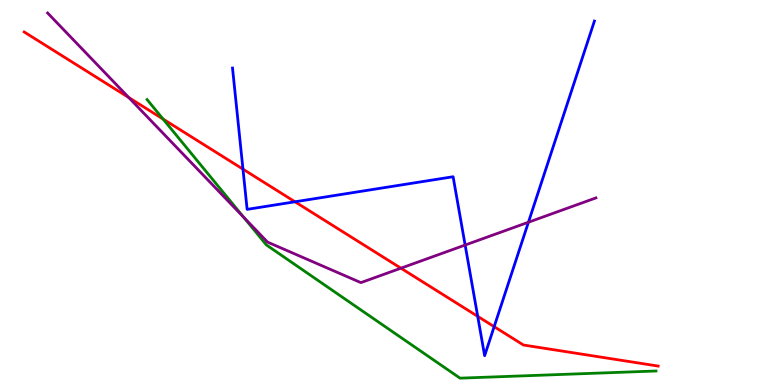[{'lines': ['blue', 'red'], 'intersections': [{'x': 3.14, 'y': 5.61}, {'x': 3.81, 'y': 4.76}, {'x': 6.16, 'y': 1.78}, {'x': 6.38, 'y': 1.52}]}, {'lines': ['green', 'red'], 'intersections': [{'x': 2.1, 'y': 6.91}]}, {'lines': ['purple', 'red'], 'intersections': [{'x': 1.66, 'y': 7.47}, {'x': 5.17, 'y': 3.03}]}, {'lines': ['blue', 'green'], 'intersections': []}, {'lines': ['blue', 'purple'], 'intersections': [{'x': 6.0, 'y': 3.64}, {'x': 6.82, 'y': 4.23}]}, {'lines': ['green', 'purple'], 'intersections': [{'x': 3.14, 'y': 4.36}]}]